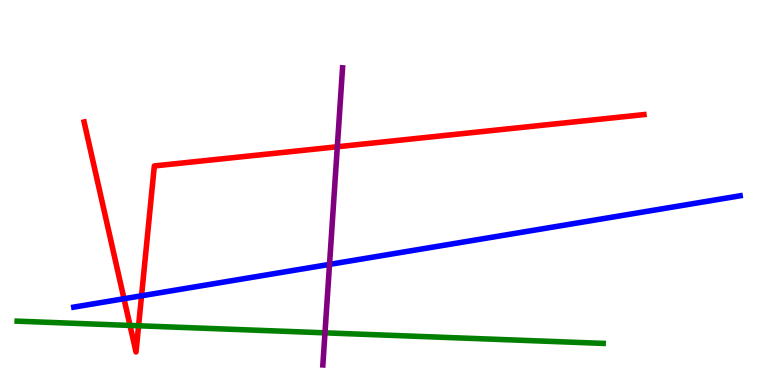[{'lines': ['blue', 'red'], 'intersections': [{'x': 1.6, 'y': 2.24}, {'x': 1.83, 'y': 2.32}]}, {'lines': ['green', 'red'], 'intersections': [{'x': 1.68, 'y': 1.55}, {'x': 1.79, 'y': 1.54}]}, {'lines': ['purple', 'red'], 'intersections': [{'x': 4.35, 'y': 6.19}]}, {'lines': ['blue', 'green'], 'intersections': []}, {'lines': ['blue', 'purple'], 'intersections': [{'x': 4.25, 'y': 3.13}]}, {'lines': ['green', 'purple'], 'intersections': [{'x': 4.19, 'y': 1.35}]}]